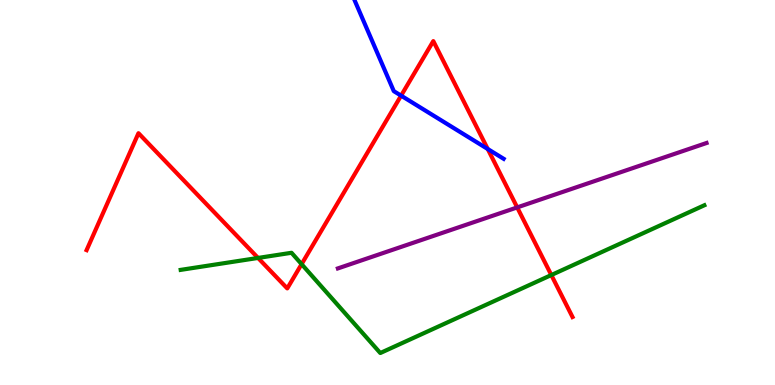[{'lines': ['blue', 'red'], 'intersections': [{'x': 5.18, 'y': 7.52}, {'x': 6.29, 'y': 6.13}]}, {'lines': ['green', 'red'], 'intersections': [{'x': 3.33, 'y': 3.3}, {'x': 3.89, 'y': 3.14}, {'x': 7.11, 'y': 2.86}]}, {'lines': ['purple', 'red'], 'intersections': [{'x': 6.67, 'y': 4.61}]}, {'lines': ['blue', 'green'], 'intersections': []}, {'lines': ['blue', 'purple'], 'intersections': []}, {'lines': ['green', 'purple'], 'intersections': []}]